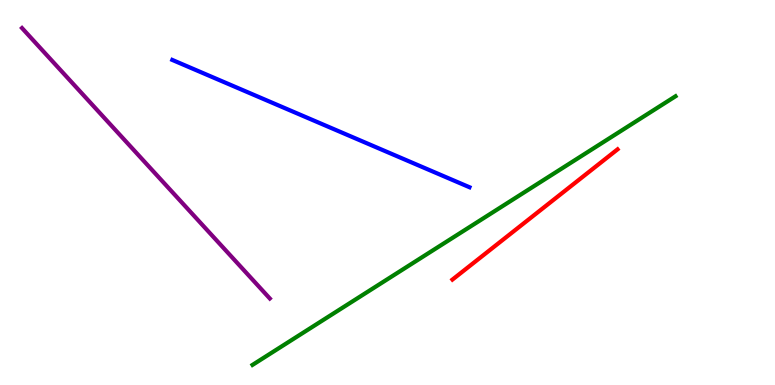[{'lines': ['blue', 'red'], 'intersections': []}, {'lines': ['green', 'red'], 'intersections': []}, {'lines': ['purple', 'red'], 'intersections': []}, {'lines': ['blue', 'green'], 'intersections': []}, {'lines': ['blue', 'purple'], 'intersections': []}, {'lines': ['green', 'purple'], 'intersections': []}]